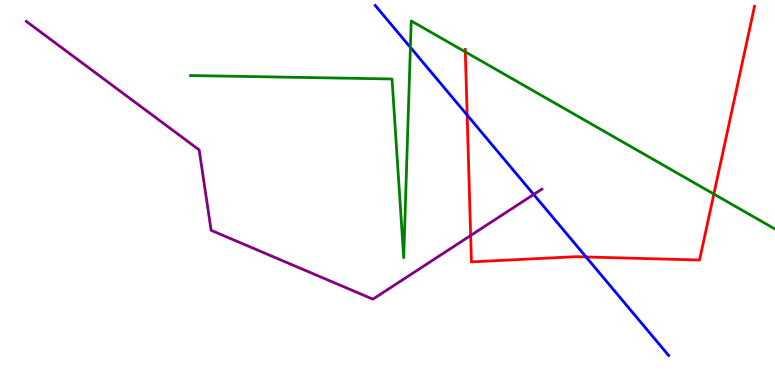[{'lines': ['blue', 'red'], 'intersections': [{'x': 6.03, 'y': 7.01}, {'x': 7.56, 'y': 3.33}]}, {'lines': ['green', 'red'], 'intersections': [{'x': 6.0, 'y': 8.65}, {'x': 9.21, 'y': 4.96}]}, {'lines': ['purple', 'red'], 'intersections': [{'x': 6.07, 'y': 3.88}]}, {'lines': ['blue', 'green'], 'intersections': [{'x': 5.3, 'y': 8.77}]}, {'lines': ['blue', 'purple'], 'intersections': [{'x': 6.89, 'y': 4.95}]}, {'lines': ['green', 'purple'], 'intersections': []}]